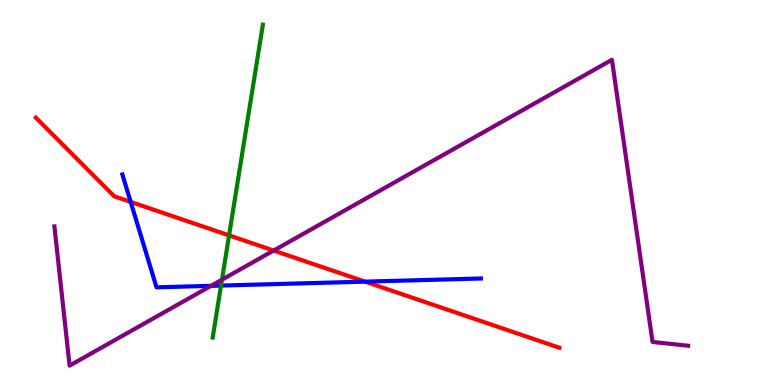[{'lines': ['blue', 'red'], 'intersections': [{'x': 1.69, 'y': 4.76}, {'x': 4.71, 'y': 2.68}]}, {'lines': ['green', 'red'], 'intersections': [{'x': 2.96, 'y': 3.89}]}, {'lines': ['purple', 'red'], 'intersections': [{'x': 3.53, 'y': 3.49}]}, {'lines': ['blue', 'green'], 'intersections': [{'x': 2.85, 'y': 2.58}]}, {'lines': ['blue', 'purple'], 'intersections': [{'x': 2.72, 'y': 2.58}]}, {'lines': ['green', 'purple'], 'intersections': [{'x': 2.86, 'y': 2.74}]}]